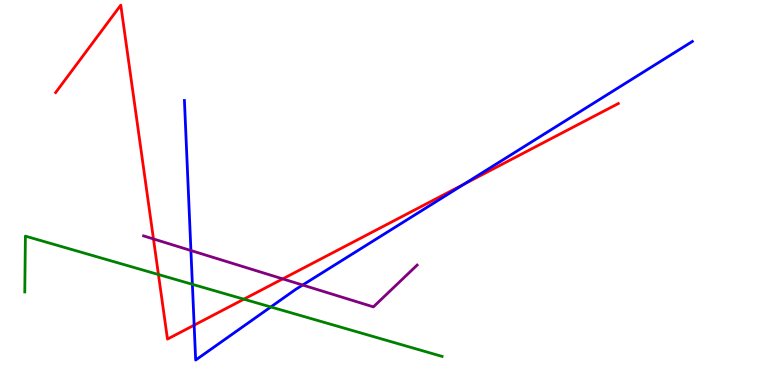[{'lines': ['blue', 'red'], 'intersections': [{'x': 2.51, 'y': 1.55}, {'x': 5.99, 'y': 5.22}]}, {'lines': ['green', 'red'], 'intersections': [{'x': 2.04, 'y': 2.87}, {'x': 3.15, 'y': 2.23}]}, {'lines': ['purple', 'red'], 'intersections': [{'x': 1.98, 'y': 3.79}, {'x': 3.65, 'y': 2.76}]}, {'lines': ['blue', 'green'], 'intersections': [{'x': 2.48, 'y': 2.62}, {'x': 3.49, 'y': 2.03}]}, {'lines': ['blue', 'purple'], 'intersections': [{'x': 2.46, 'y': 3.49}, {'x': 3.91, 'y': 2.6}]}, {'lines': ['green', 'purple'], 'intersections': []}]